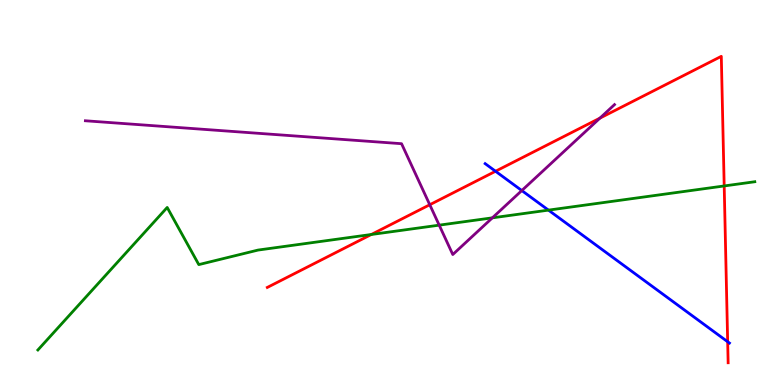[{'lines': ['blue', 'red'], 'intersections': [{'x': 6.39, 'y': 5.55}, {'x': 9.39, 'y': 1.12}]}, {'lines': ['green', 'red'], 'intersections': [{'x': 4.79, 'y': 3.91}, {'x': 9.34, 'y': 5.17}]}, {'lines': ['purple', 'red'], 'intersections': [{'x': 5.55, 'y': 4.68}, {'x': 7.74, 'y': 6.93}]}, {'lines': ['blue', 'green'], 'intersections': [{'x': 7.08, 'y': 4.54}]}, {'lines': ['blue', 'purple'], 'intersections': [{'x': 6.73, 'y': 5.05}]}, {'lines': ['green', 'purple'], 'intersections': [{'x': 5.67, 'y': 4.15}, {'x': 6.35, 'y': 4.34}]}]